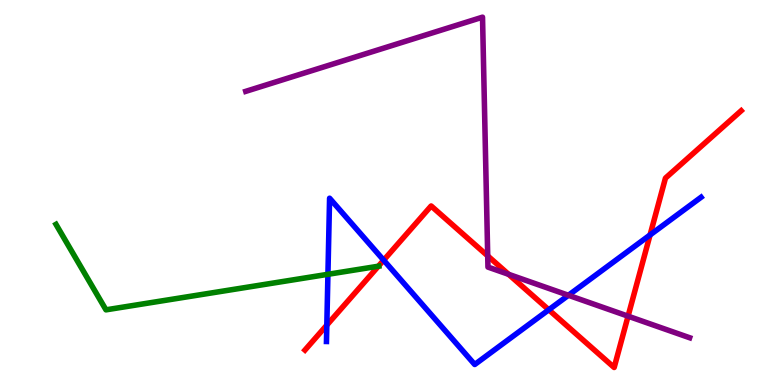[{'lines': ['blue', 'red'], 'intersections': [{'x': 4.22, 'y': 1.56}, {'x': 4.95, 'y': 3.24}, {'x': 7.08, 'y': 1.95}, {'x': 8.39, 'y': 3.9}]}, {'lines': ['green', 'red'], 'intersections': [{'x': 4.88, 'y': 3.09}]}, {'lines': ['purple', 'red'], 'intersections': [{'x': 6.29, 'y': 3.35}, {'x': 6.56, 'y': 2.87}, {'x': 8.1, 'y': 1.79}]}, {'lines': ['blue', 'green'], 'intersections': [{'x': 4.23, 'y': 2.88}]}, {'lines': ['blue', 'purple'], 'intersections': [{'x': 7.33, 'y': 2.33}]}, {'lines': ['green', 'purple'], 'intersections': []}]